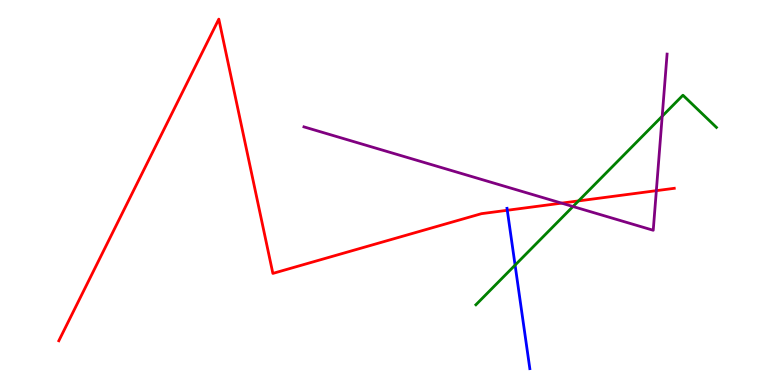[{'lines': ['blue', 'red'], 'intersections': [{'x': 6.55, 'y': 4.54}]}, {'lines': ['green', 'red'], 'intersections': [{'x': 7.46, 'y': 4.78}]}, {'lines': ['purple', 'red'], 'intersections': [{'x': 7.25, 'y': 4.72}, {'x': 8.47, 'y': 5.05}]}, {'lines': ['blue', 'green'], 'intersections': [{'x': 6.65, 'y': 3.11}]}, {'lines': ['blue', 'purple'], 'intersections': []}, {'lines': ['green', 'purple'], 'intersections': [{'x': 7.39, 'y': 4.64}, {'x': 8.54, 'y': 6.98}]}]